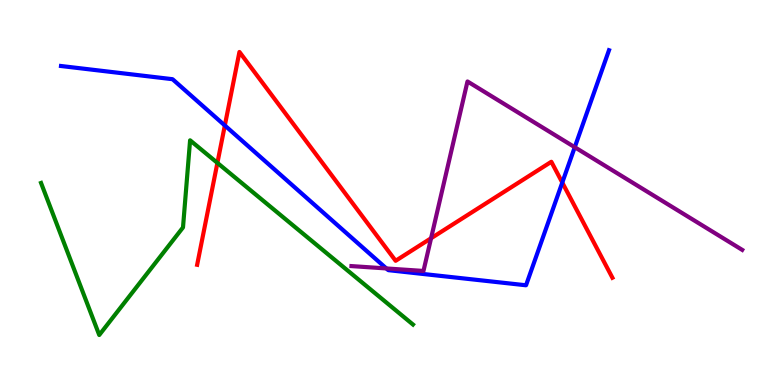[{'lines': ['blue', 'red'], 'intersections': [{'x': 2.9, 'y': 6.74}, {'x': 7.26, 'y': 5.26}]}, {'lines': ['green', 'red'], 'intersections': [{'x': 2.81, 'y': 5.77}]}, {'lines': ['purple', 'red'], 'intersections': [{'x': 5.56, 'y': 3.81}]}, {'lines': ['blue', 'green'], 'intersections': []}, {'lines': ['blue', 'purple'], 'intersections': [{'x': 4.99, 'y': 3.03}, {'x': 7.42, 'y': 6.18}]}, {'lines': ['green', 'purple'], 'intersections': []}]